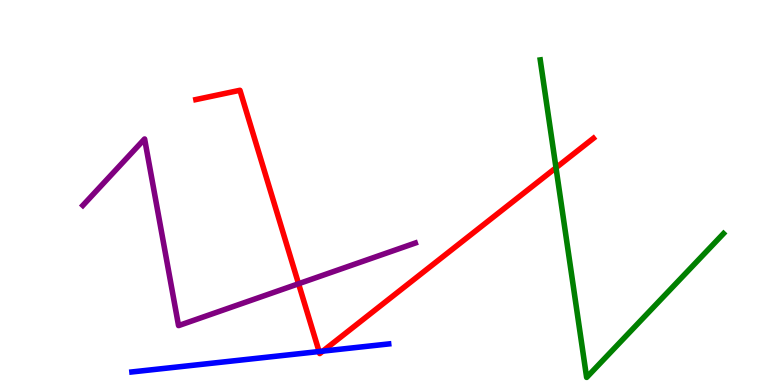[{'lines': ['blue', 'red'], 'intersections': [{'x': 4.12, 'y': 0.869}, {'x': 4.17, 'y': 0.88}]}, {'lines': ['green', 'red'], 'intersections': [{'x': 7.17, 'y': 5.64}]}, {'lines': ['purple', 'red'], 'intersections': [{'x': 3.85, 'y': 2.63}]}, {'lines': ['blue', 'green'], 'intersections': []}, {'lines': ['blue', 'purple'], 'intersections': []}, {'lines': ['green', 'purple'], 'intersections': []}]